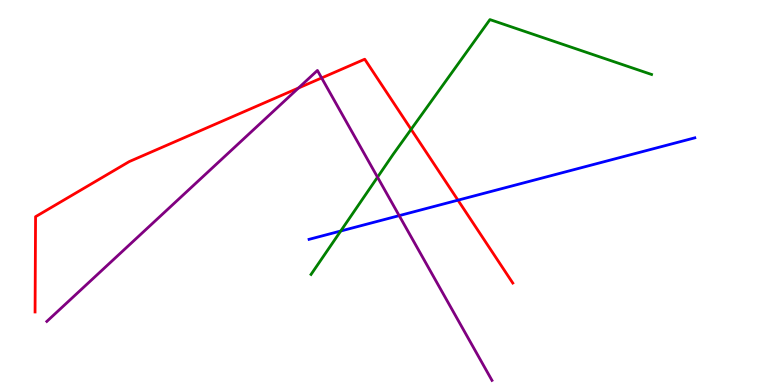[{'lines': ['blue', 'red'], 'intersections': [{'x': 5.91, 'y': 4.8}]}, {'lines': ['green', 'red'], 'intersections': [{'x': 5.3, 'y': 6.64}]}, {'lines': ['purple', 'red'], 'intersections': [{'x': 3.85, 'y': 7.71}, {'x': 4.15, 'y': 7.98}]}, {'lines': ['blue', 'green'], 'intersections': [{'x': 4.4, 'y': 4.0}]}, {'lines': ['blue', 'purple'], 'intersections': [{'x': 5.15, 'y': 4.4}]}, {'lines': ['green', 'purple'], 'intersections': [{'x': 4.87, 'y': 5.4}]}]